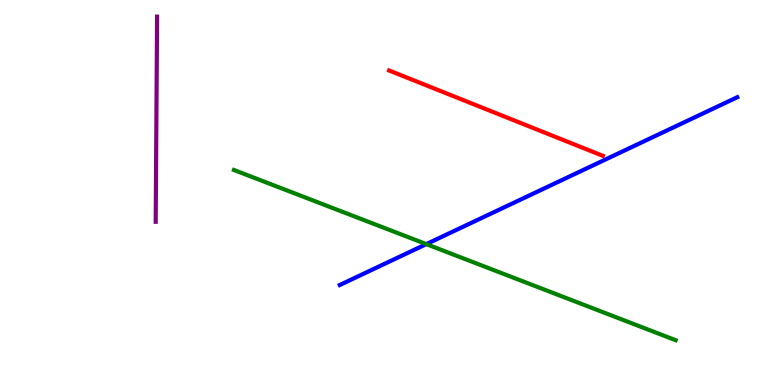[{'lines': ['blue', 'red'], 'intersections': []}, {'lines': ['green', 'red'], 'intersections': []}, {'lines': ['purple', 'red'], 'intersections': []}, {'lines': ['blue', 'green'], 'intersections': [{'x': 5.5, 'y': 3.66}]}, {'lines': ['blue', 'purple'], 'intersections': []}, {'lines': ['green', 'purple'], 'intersections': []}]